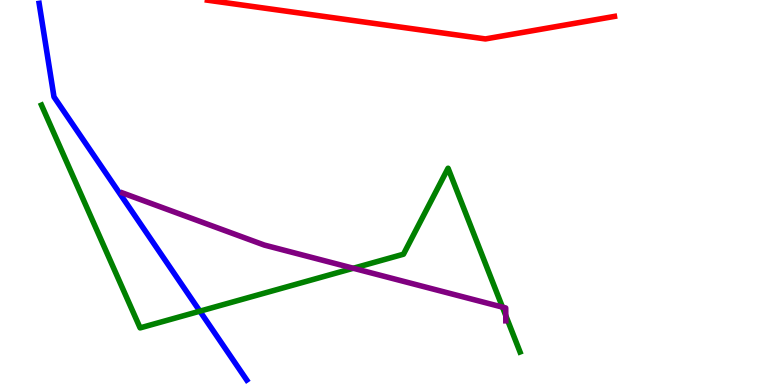[{'lines': ['blue', 'red'], 'intersections': []}, {'lines': ['green', 'red'], 'intersections': []}, {'lines': ['purple', 'red'], 'intersections': []}, {'lines': ['blue', 'green'], 'intersections': [{'x': 2.58, 'y': 1.92}]}, {'lines': ['blue', 'purple'], 'intersections': []}, {'lines': ['green', 'purple'], 'intersections': [{'x': 4.56, 'y': 3.03}, {'x': 6.48, 'y': 2.02}, {'x': 6.53, 'y': 1.8}]}]